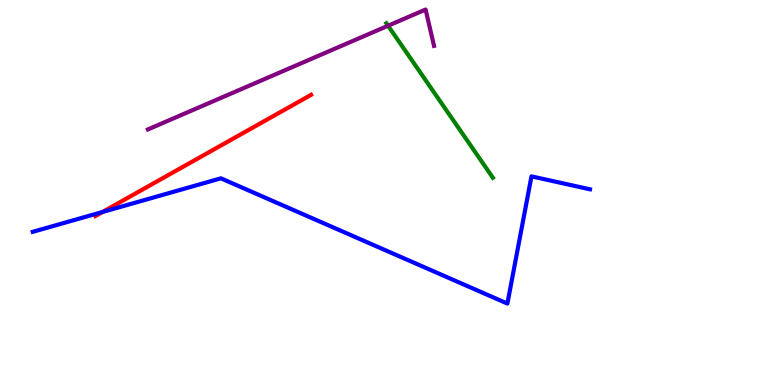[{'lines': ['blue', 'red'], 'intersections': [{'x': 1.32, 'y': 4.49}]}, {'lines': ['green', 'red'], 'intersections': []}, {'lines': ['purple', 'red'], 'intersections': []}, {'lines': ['blue', 'green'], 'intersections': []}, {'lines': ['blue', 'purple'], 'intersections': []}, {'lines': ['green', 'purple'], 'intersections': [{'x': 5.01, 'y': 9.33}]}]